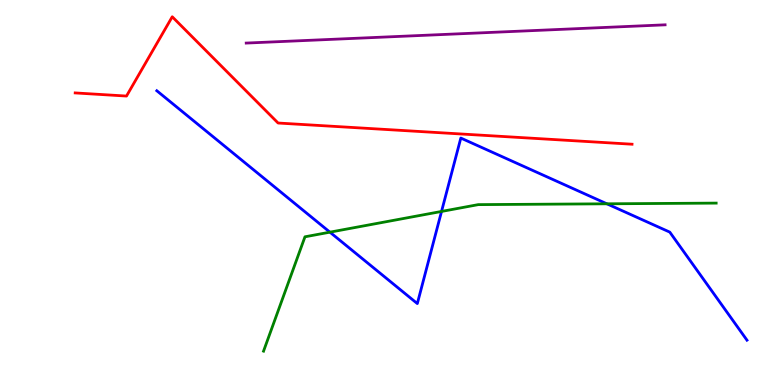[{'lines': ['blue', 'red'], 'intersections': []}, {'lines': ['green', 'red'], 'intersections': []}, {'lines': ['purple', 'red'], 'intersections': []}, {'lines': ['blue', 'green'], 'intersections': [{'x': 4.26, 'y': 3.97}, {'x': 5.7, 'y': 4.51}, {'x': 7.83, 'y': 4.71}]}, {'lines': ['blue', 'purple'], 'intersections': []}, {'lines': ['green', 'purple'], 'intersections': []}]